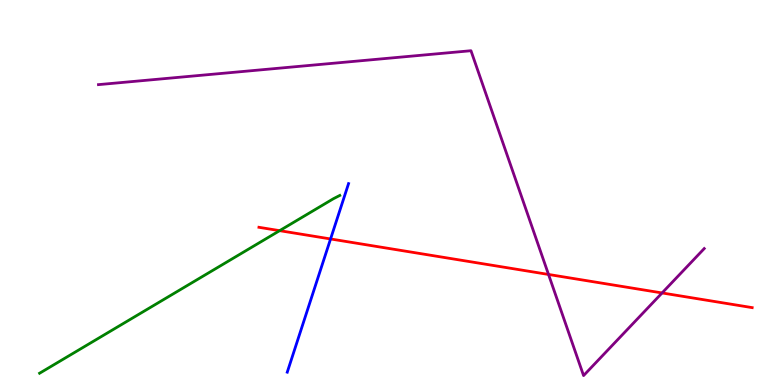[{'lines': ['blue', 'red'], 'intersections': [{'x': 4.27, 'y': 3.79}]}, {'lines': ['green', 'red'], 'intersections': [{'x': 3.61, 'y': 4.01}]}, {'lines': ['purple', 'red'], 'intersections': [{'x': 7.08, 'y': 2.87}, {'x': 8.54, 'y': 2.39}]}, {'lines': ['blue', 'green'], 'intersections': []}, {'lines': ['blue', 'purple'], 'intersections': []}, {'lines': ['green', 'purple'], 'intersections': []}]